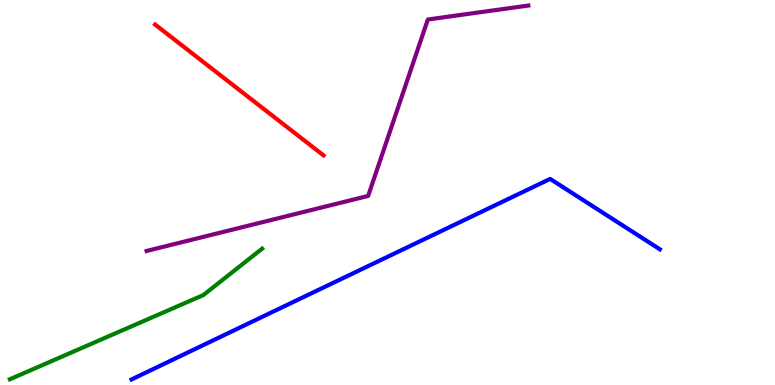[{'lines': ['blue', 'red'], 'intersections': []}, {'lines': ['green', 'red'], 'intersections': []}, {'lines': ['purple', 'red'], 'intersections': []}, {'lines': ['blue', 'green'], 'intersections': []}, {'lines': ['blue', 'purple'], 'intersections': []}, {'lines': ['green', 'purple'], 'intersections': []}]